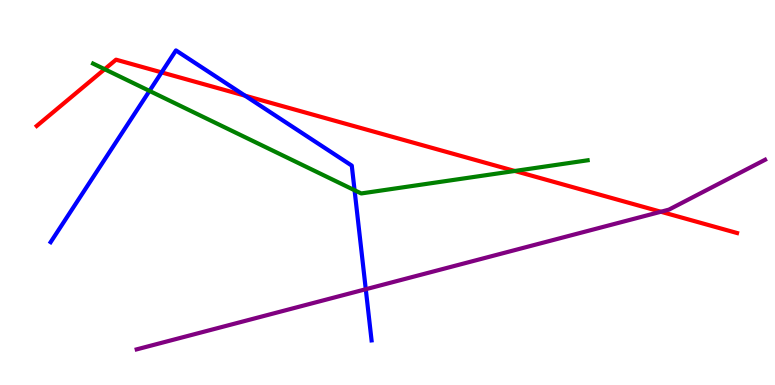[{'lines': ['blue', 'red'], 'intersections': [{'x': 2.09, 'y': 8.12}, {'x': 3.16, 'y': 7.51}]}, {'lines': ['green', 'red'], 'intersections': [{'x': 1.35, 'y': 8.2}, {'x': 6.64, 'y': 5.56}]}, {'lines': ['purple', 'red'], 'intersections': [{'x': 8.53, 'y': 4.5}]}, {'lines': ['blue', 'green'], 'intersections': [{'x': 1.93, 'y': 7.64}, {'x': 4.58, 'y': 5.06}]}, {'lines': ['blue', 'purple'], 'intersections': [{'x': 4.72, 'y': 2.49}]}, {'lines': ['green', 'purple'], 'intersections': []}]